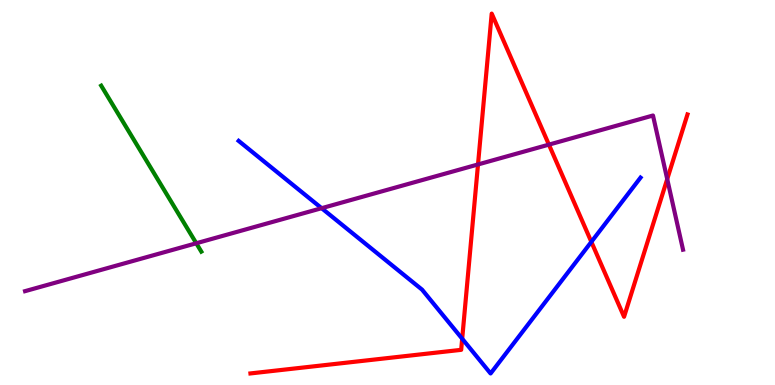[{'lines': ['blue', 'red'], 'intersections': [{'x': 5.96, 'y': 1.2}, {'x': 7.63, 'y': 3.72}]}, {'lines': ['green', 'red'], 'intersections': []}, {'lines': ['purple', 'red'], 'intersections': [{'x': 6.17, 'y': 5.73}, {'x': 7.08, 'y': 6.24}, {'x': 8.61, 'y': 5.35}]}, {'lines': ['blue', 'green'], 'intersections': []}, {'lines': ['blue', 'purple'], 'intersections': [{'x': 4.15, 'y': 4.59}]}, {'lines': ['green', 'purple'], 'intersections': [{'x': 2.53, 'y': 3.68}]}]